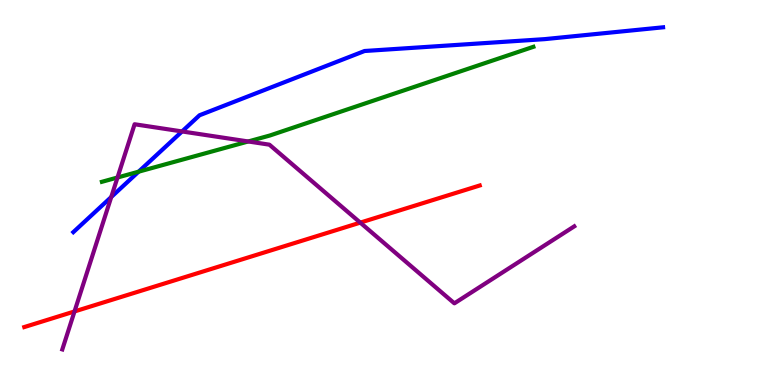[{'lines': ['blue', 'red'], 'intersections': []}, {'lines': ['green', 'red'], 'intersections': []}, {'lines': ['purple', 'red'], 'intersections': [{'x': 0.961, 'y': 1.91}, {'x': 4.65, 'y': 4.22}]}, {'lines': ['blue', 'green'], 'intersections': [{'x': 1.79, 'y': 5.54}]}, {'lines': ['blue', 'purple'], 'intersections': [{'x': 1.44, 'y': 4.88}, {'x': 2.35, 'y': 6.59}]}, {'lines': ['green', 'purple'], 'intersections': [{'x': 1.52, 'y': 5.39}, {'x': 3.2, 'y': 6.33}]}]